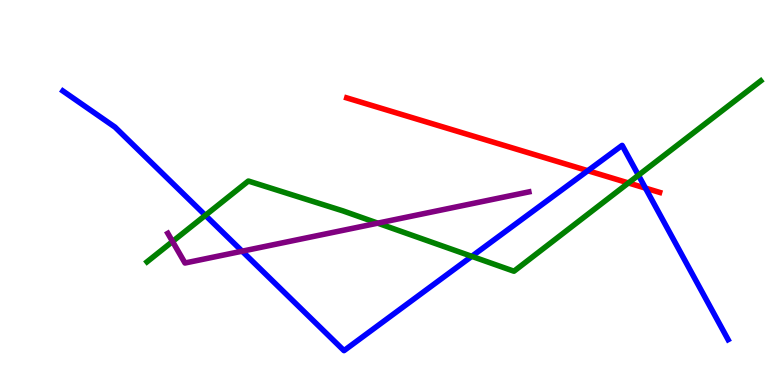[{'lines': ['blue', 'red'], 'intersections': [{'x': 7.58, 'y': 5.57}, {'x': 8.33, 'y': 5.11}]}, {'lines': ['green', 'red'], 'intersections': [{'x': 8.11, 'y': 5.25}]}, {'lines': ['purple', 'red'], 'intersections': []}, {'lines': ['blue', 'green'], 'intersections': [{'x': 2.65, 'y': 4.41}, {'x': 6.09, 'y': 3.34}, {'x': 8.24, 'y': 5.45}]}, {'lines': ['blue', 'purple'], 'intersections': [{'x': 3.12, 'y': 3.48}]}, {'lines': ['green', 'purple'], 'intersections': [{'x': 2.23, 'y': 3.73}, {'x': 4.87, 'y': 4.2}]}]